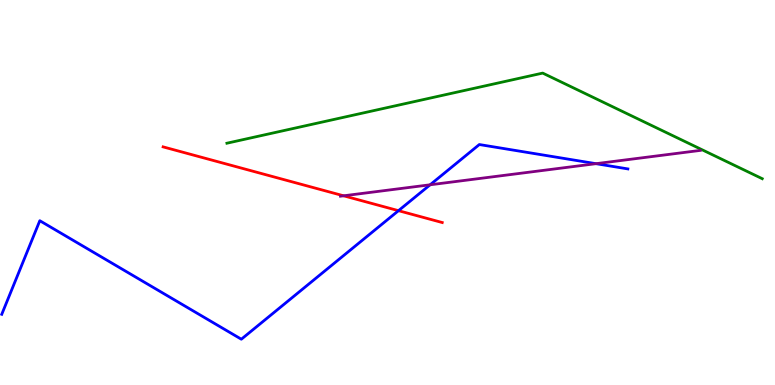[{'lines': ['blue', 'red'], 'intersections': [{'x': 5.14, 'y': 4.53}]}, {'lines': ['green', 'red'], 'intersections': []}, {'lines': ['purple', 'red'], 'intersections': [{'x': 4.43, 'y': 4.91}]}, {'lines': ['blue', 'green'], 'intersections': []}, {'lines': ['blue', 'purple'], 'intersections': [{'x': 5.55, 'y': 5.2}, {'x': 7.69, 'y': 5.75}]}, {'lines': ['green', 'purple'], 'intersections': []}]